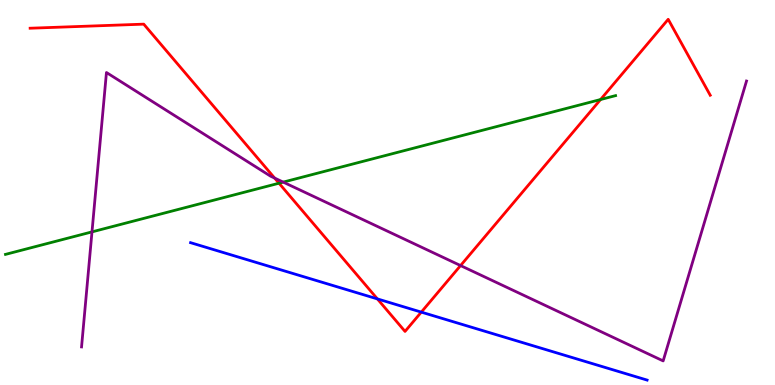[{'lines': ['blue', 'red'], 'intersections': [{'x': 4.87, 'y': 2.24}, {'x': 5.44, 'y': 1.89}]}, {'lines': ['green', 'red'], 'intersections': [{'x': 3.6, 'y': 5.24}, {'x': 7.75, 'y': 7.41}]}, {'lines': ['purple', 'red'], 'intersections': [{'x': 3.54, 'y': 5.37}, {'x': 5.94, 'y': 3.1}]}, {'lines': ['blue', 'green'], 'intersections': []}, {'lines': ['blue', 'purple'], 'intersections': []}, {'lines': ['green', 'purple'], 'intersections': [{'x': 1.19, 'y': 3.98}, {'x': 3.65, 'y': 5.27}]}]